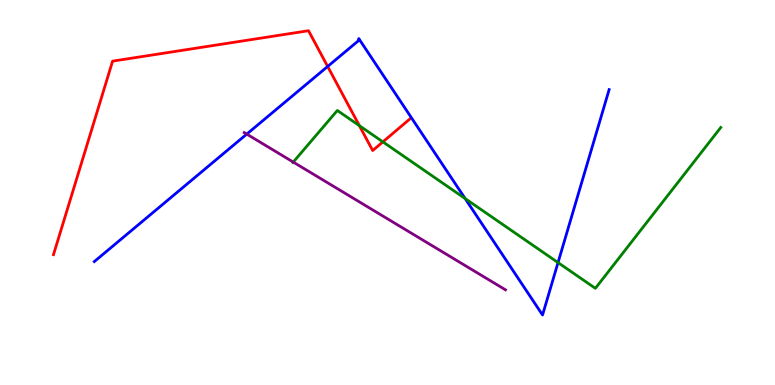[{'lines': ['blue', 'red'], 'intersections': [{'x': 4.23, 'y': 8.27}]}, {'lines': ['green', 'red'], 'intersections': [{'x': 4.64, 'y': 6.74}, {'x': 4.94, 'y': 6.32}]}, {'lines': ['purple', 'red'], 'intersections': []}, {'lines': ['blue', 'green'], 'intersections': [{'x': 6.0, 'y': 4.84}, {'x': 7.2, 'y': 3.18}]}, {'lines': ['blue', 'purple'], 'intersections': [{'x': 3.18, 'y': 6.52}]}, {'lines': ['green', 'purple'], 'intersections': [{'x': 3.78, 'y': 5.79}]}]